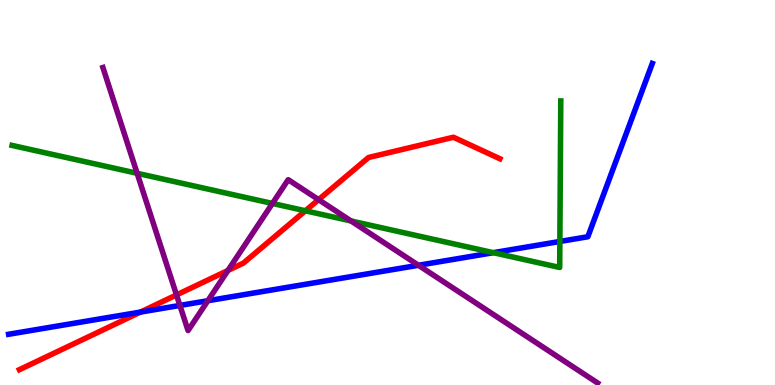[{'lines': ['blue', 'red'], 'intersections': [{'x': 1.81, 'y': 1.89}]}, {'lines': ['green', 'red'], 'intersections': [{'x': 3.94, 'y': 4.52}]}, {'lines': ['purple', 'red'], 'intersections': [{'x': 2.28, 'y': 2.34}, {'x': 2.94, 'y': 2.98}, {'x': 4.11, 'y': 4.81}]}, {'lines': ['blue', 'green'], 'intersections': [{'x': 6.37, 'y': 3.44}, {'x': 7.22, 'y': 3.73}]}, {'lines': ['blue', 'purple'], 'intersections': [{'x': 2.32, 'y': 2.07}, {'x': 2.68, 'y': 2.19}, {'x': 5.4, 'y': 3.11}]}, {'lines': ['green', 'purple'], 'intersections': [{'x': 1.77, 'y': 5.5}, {'x': 3.52, 'y': 4.72}, {'x': 4.53, 'y': 4.26}]}]